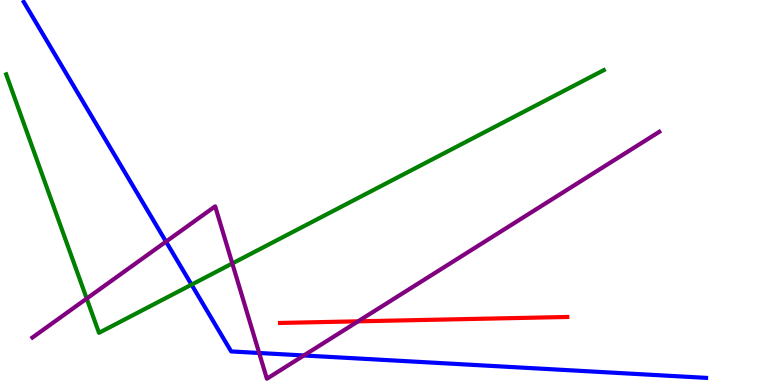[{'lines': ['blue', 'red'], 'intersections': []}, {'lines': ['green', 'red'], 'intersections': []}, {'lines': ['purple', 'red'], 'intersections': [{'x': 4.62, 'y': 1.65}]}, {'lines': ['blue', 'green'], 'intersections': [{'x': 2.47, 'y': 2.61}]}, {'lines': ['blue', 'purple'], 'intersections': [{'x': 2.14, 'y': 3.72}, {'x': 3.34, 'y': 0.832}, {'x': 3.92, 'y': 0.767}]}, {'lines': ['green', 'purple'], 'intersections': [{'x': 1.12, 'y': 2.24}, {'x': 3.0, 'y': 3.16}]}]